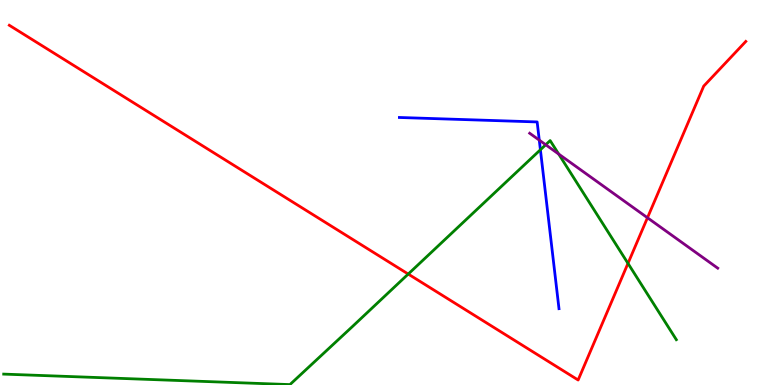[{'lines': ['blue', 'red'], 'intersections': []}, {'lines': ['green', 'red'], 'intersections': [{'x': 5.27, 'y': 2.88}, {'x': 8.1, 'y': 3.16}]}, {'lines': ['purple', 'red'], 'intersections': [{'x': 8.35, 'y': 4.34}]}, {'lines': ['blue', 'green'], 'intersections': [{'x': 6.97, 'y': 6.11}]}, {'lines': ['blue', 'purple'], 'intersections': [{'x': 6.96, 'y': 6.36}]}, {'lines': ['green', 'purple'], 'intersections': [{'x': 7.04, 'y': 6.24}, {'x': 7.21, 'y': 6.0}]}]